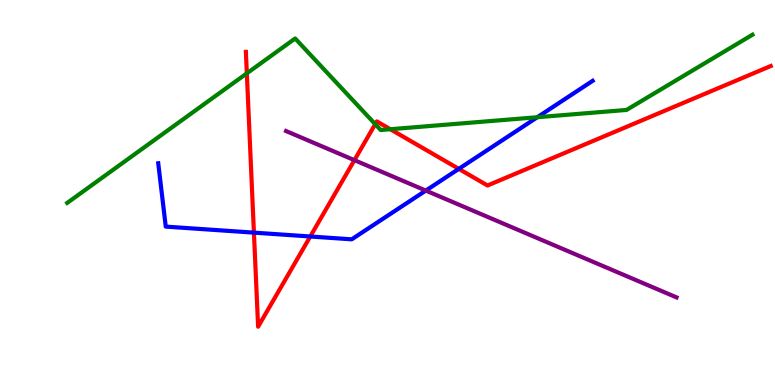[{'lines': ['blue', 'red'], 'intersections': [{'x': 3.28, 'y': 3.96}, {'x': 4.0, 'y': 3.86}, {'x': 5.92, 'y': 5.61}]}, {'lines': ['green', 'red'], 'intersections': [{'x': 3.18, 'y': 8.09}, {'x': 4.84, 'y': 6.77}, {'x': 5.04, 'y': 6.64}]}, {'lines': ['purple', 'red'], 'intersections': [{'x': 4.57, 'y': 5.84}]}, {'lines': ['blue', 'green'], 'intersections': [{'x': 6.93, 'y': 6.96}]}, {'lines': ['blue', 'purple'], 'intersections': [{'x': 5.49, 'y': 5.05}]}, {'lines': ['green', 'purple'], 'intersections': []}]